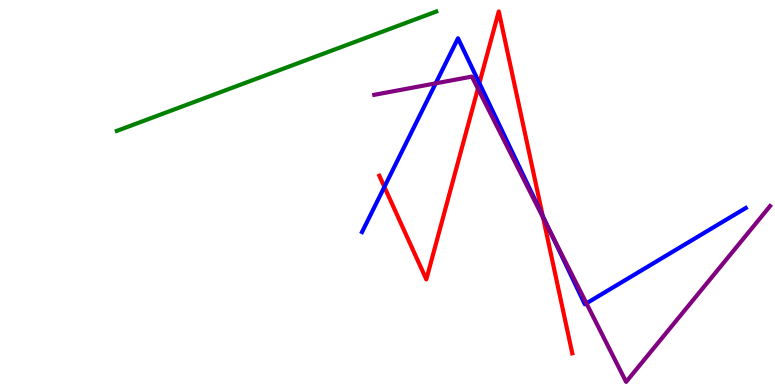[{'lines': ['blue', 'red'], 'intersections': [{'x': 4.96, 'y': 5.15}, {'x': 6.19, 'y': 7.84}, {'x': 7.0, 'y': 4.39}]}, {'lines': ['green', 'red'], 'intersections': []}, {'lines': ['purple', 'red'], 'intersections': [{'x': 6.17, 'y': 7.7}, {'x': 7.01, 'y': 4.35}]}, {'lines': ['blue', 'green'], 'intersections': []}, {'lines': ['blue', 'purple'], 'intersections': [{'x': 5.62, 'y': 7.84}, {'x': 7.09, 'y': 4.0}, {'x': 7.57, 'y': 2.12}]}, {'lines': ['green', 'purple'], 'intersections': []}]